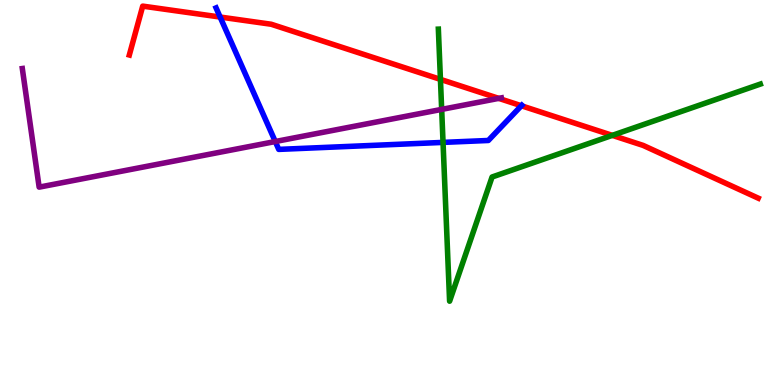[{'lines': ['blue', 'red'], 'intersections': [{'x': 2.84, 'y': 9.56}, {'x': 6.73, 'y': 7.25}]}, {'lines': ['green', 'red'], 'intersections': [{'x': 5.68, 'y': 7.94}, {'x': 7.9, 'y': 6.48}]}, {'lines': ['purple', 'red'], 'intersections': [{'x': 6.44, 'y': 7.44}]}, {'lines': ['blue', 'green'], 'intersections': [{'x': 5.72, 'y': 6.3}]}, {'lines': ['blue', 'purple'], 'intersections': [{'x': 3.55, 'y': 6.32}]}, {'lines': ['green', 'purple'], 'intersections': [{'x': 5.7, 'y': 7.16}]}]